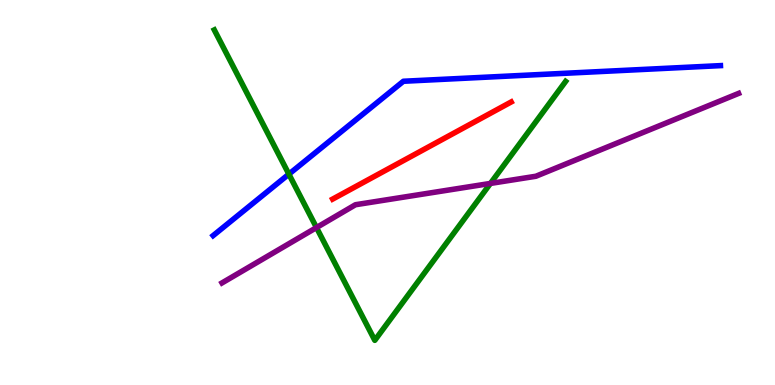[{'lines': ['blue', 'red'], 'intersections': []}, {'lines': ['green', 'red'], 'intersections': []}, {'lines': ['purple', 'red'], 'intersections': []}, {'lines': ['blue', 'green'], 'intersections': [{'x': 3.73, 'y': 5.48}]}, {'lines': ['blue', 'purple'], 'intersections': []}, {'lines': ['green', 'purple'], 'intersections': [{'x': 4.08, 'y': 4.09}, {'x': 6.33, 'y': 5.24}]}]